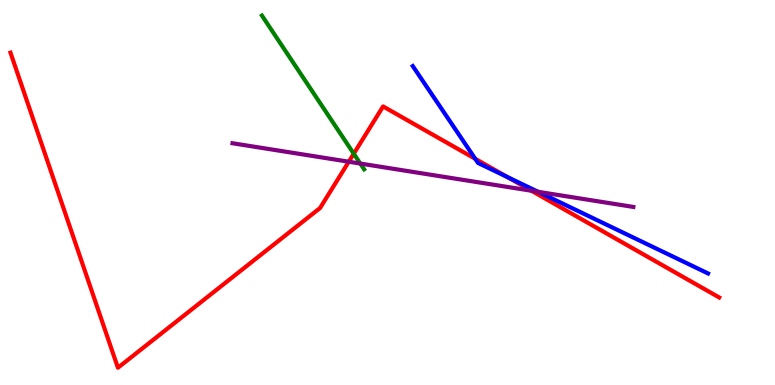[{'lines': ['blue', 'red'], 'intersections': [{'x': 6.13, 'y': 5.88}, {'x': 6.54, 'y': 5.4}]}, {'lines': ['green', 'red'], 'intersections': [{'x': 4.56, 'y': 6.01}]}, {'lines': ['purple', 'red'], 'intersections': [{'x': 4.5, 'y': 5.8}, {'x': 6.86, 'y': 5.05}]}, {'lines': ['blue', 'green'], 'intersections': []}, {'lines': ['blue', 'purple'], 'intersections': [{'x': 6.94, 'y': 5.02}]}, {'lines': ['green', 'purple'], 'intersections': [{'x': 4.65, 'y': 5.75}]}]